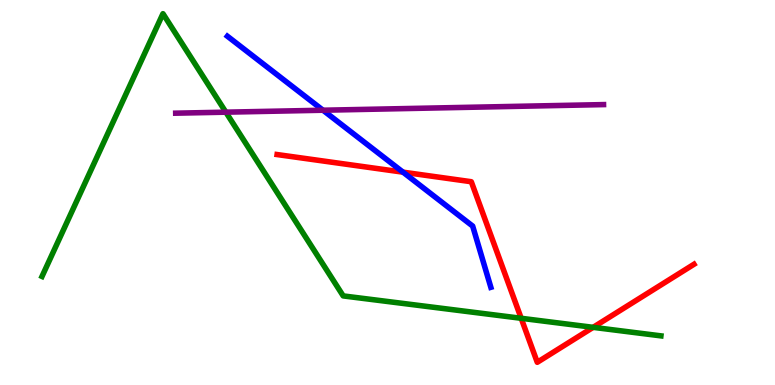[{'lines': ['blue', 'red'], 'intersections': [{'x': 5.2, 'y': 5.53}]}, {'lines': ['green', 'red'], 'intersections': [{'x': 6.73, 'y': 1.73}, {'x': 7.65, 'y': 1.5}]}, {'lines': ['purple', 'red'], 'intersections': []}, {'lines': ['blue', 'green'], 'intersections': []}, {'lines': ['blue', 'purple'], 'intersections': [{'x': 4.17, 'y': 7.14}]}, {'lines': ['green', 'purple'], 'intersections': [{'x': 2.91, 'y': 7.09}]}]